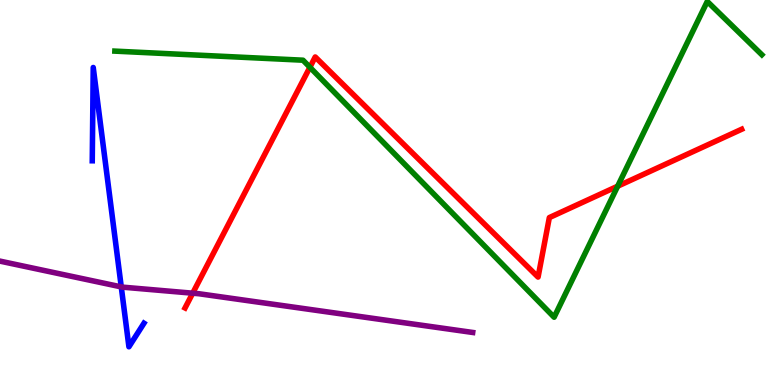[{'lines': ['blue', 'red'], 'intersections': []}, {'lines': ['green', 'red'], 'intersections': [{'x': 4.0, 'y': 8.25}, {'x': 7.97, 'y': 5.16}]}, {'lines': ['purple', 'red'], 'intersections': [{'x': 2.49, 'y': 2.38}]}, {'lines': ['blue', 'green'], 'intersections': []}, {'lines': ['blue', 'purple'], 'intersections': [{'x': 1.56, 'y': 2.55}]}, {'lines': ['green', 'purple'], 'intersections': []}]